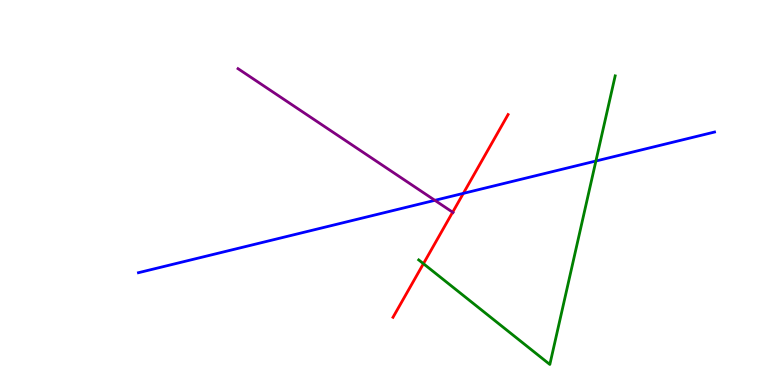[{'lines': ['blue', 'red'], 'intersections': [{'x': 5.98, 'y': 4.98}]}, {'lines': ['green', 'red'], 'intersections': [{'x': 5.46, 'y': 3.15}]}, {'lines': ['purple', 'red'], 'intersections': [{'x': 5.84, 'y': 4.49}]}, {'lines': ['blue', 'green'], 'intersections': [{'x': 7.69, 'y': 5.82}]}, {'lines': ['blue', 'purple'], 'intersections': [{'x': 5.61, 'y': 4.8}]}, {'lines': ['green', 'purple'], 'intersections': []}]